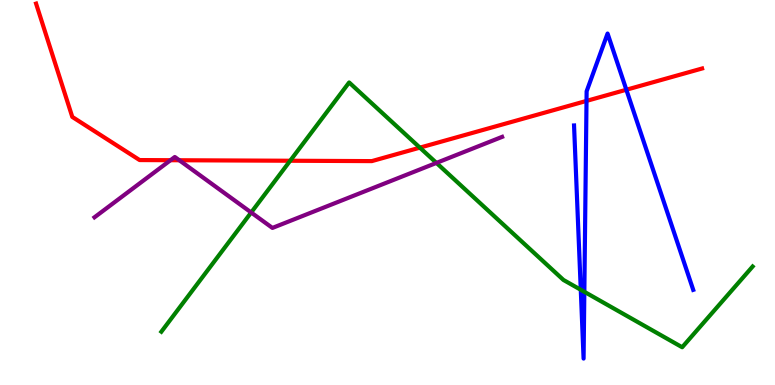[{'lines': ['blue', 'red'], 'intersections': [{'x': 7.57, 'y': 7.38}, {'x': 8.08, 'y': 7.67}]}, {'lines': ['green', 'red'], 'intersections': [{'x': 3.74, 'y': 5.82}, {'x': 5.42, 'y': 6.17}]}, {'lines': ['purple', 'red'], 'intersections': [{'x': 2.2, 'y': 5.84}, {'x': 2.31, 'y': 5.84}]}, {'lines': ['blue', 'green'], 'intersections': [{'x': 7.49, 'y': 2.47}, {'x': 7.54, 'y': 2.42}]}, {'lines': ['blue', 'purple'], 'intersections': []}, {'lines': ['green', 'purple'], 'intersections': [{'x': 3.24, 'y': 4.48}, {'x': 5.63, 'y': 5.77}]}]